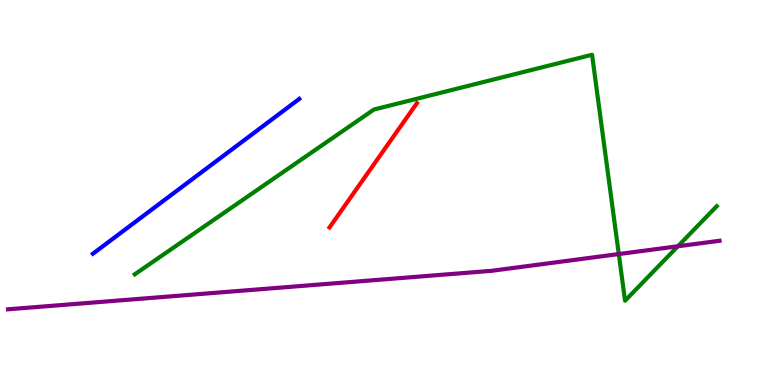[{'lines': ['blue', 'red'], 'intersections': []}, {'lines': ['green', 'red'], 'intersections': []}, {'lines': ['purple', 'red'], 'intersections': []}, {'lines': ['blue', 'green'], 'intersections': []}, {'lines': ['blue', 'purple'], 'intersections': []}, {'lines': ['green', 'purple'], 'intersections': [{'x': 7.98, 'y': 3.4}, {'x': 8.75, 'y': 3.6}]}]